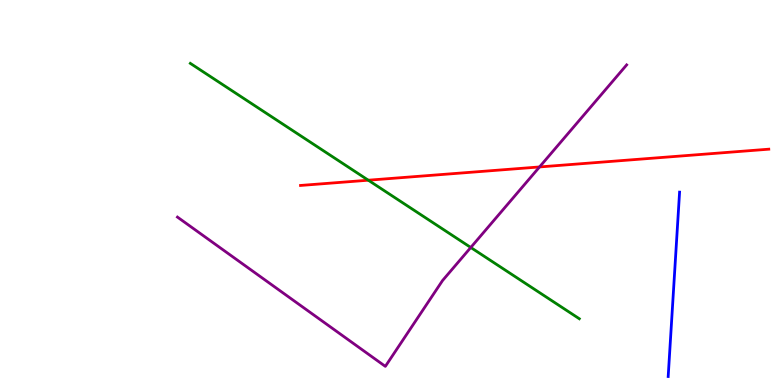[{'lines': ['blue', 'red'], 'intersections': []}, {'lines': ['green', 'red'], 'intersections': [{'x': 4.75, 'y': 5.32}]}, {'lines': ['purple', 'red'], 'intersections': [{'x': 6.96, 'y': 5.66}]}, {'lines': ['blue', 'green'], 'intersections': []}, {'lines': ['blue', 'purple'], 'intersections': []}, {'lines': ['green', 'purple'], 'intersections': [{'x': 6.07, 'y': 3.57}]}]